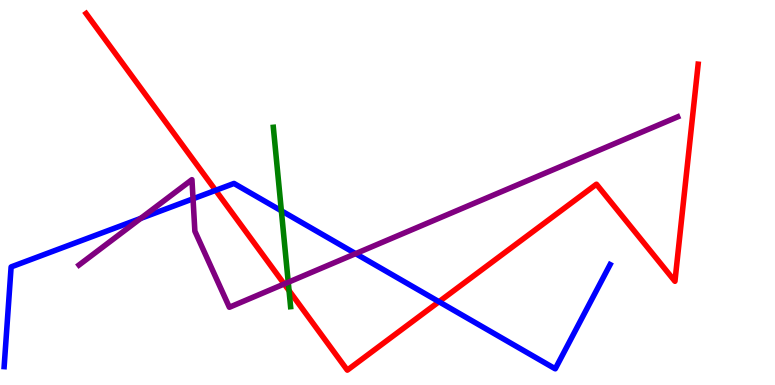[{'lines': ['blue', 'red'], 'intersections': [{'x': 2.78, 'y': 5.06}, {'x': 5.66, 'y': 2.16}]}, {'lines': ['green', 'red'], 'intersections': [{'x': 3.73, 'y': 2.45}]}, {'lines': ['purple', 'red'], 'intersections': [{'x': 3.67, 'y': 2.62}]}, {'lines': ['blue', 'green'], 'intersections': [{'x': 3.63, 'y': 4.52}]}, {'lines': ['blue', 'purple'], 'intersections': [{'x': 1.82, 'y': 4.33}, {'x': 2.49, 'y': 4.84}, {'x': 4.59, 'y': 3.41}]}, {'lines': ['green', 'purple'], 'intersections': [{'x': 3.72, 'y': 2.67}]}]